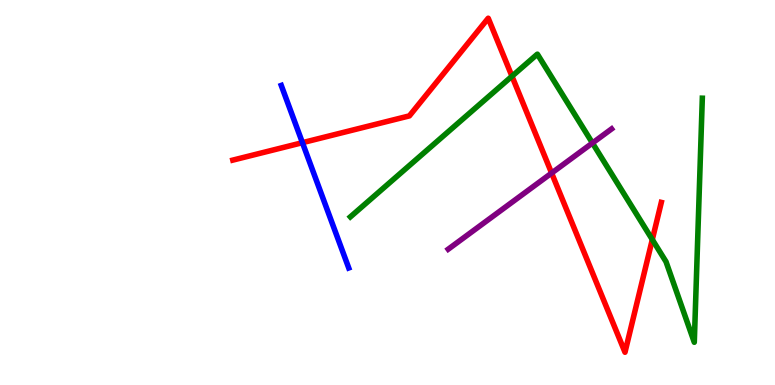[{'lines': ['blue', 'red'], 'intersections': [{'x': 3.9, 'y': 6.29}]}, {'lines': ['green', 'red'], 'intersections': [{'x': 6.61, 'y': 8.02}, {'x': 8.42, 'y': 3.78}]}, {'lines': ['purple', 'red'], 'intersections': [{'x': 7.12, 'y': 5.5}]}, {'lines': ['blue', 'green'], 'intersections': []}, {'lines': ['blue', 'purple'], 'intersections': []}, {'lines': ['green', 'purple'], 'intersections': [{'x': 7.64, 'y': 6.29}]}]